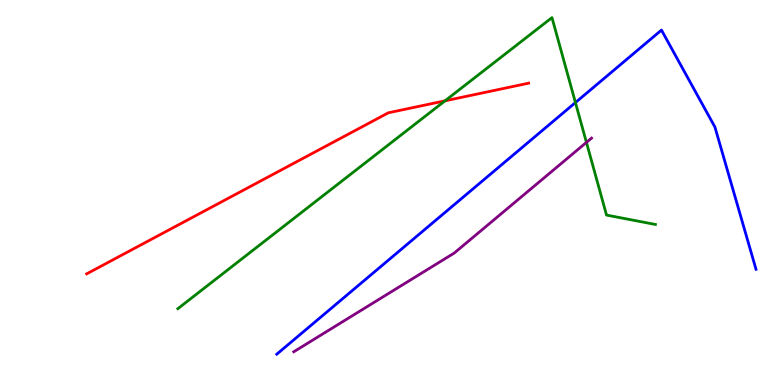[{'lines': ['blue', 'red'], 'intersections': []}, {'lines': ['green', 'red'], 'intersections': [{'x': 5.74, 'y': 7.38}]}, {'lines': ['purple', 'red'], 'intersections': []}, {'lines': ['blue', 'green'], 'intersections': [{'x': 7.43, 'y': 7.34}]}, {'lines': ['blue', 'purple'], 'intersections': []}, {'lines': ['green', 'purple'], 'intersections': [{'x': 7.57, 'y': 6.3}]}]